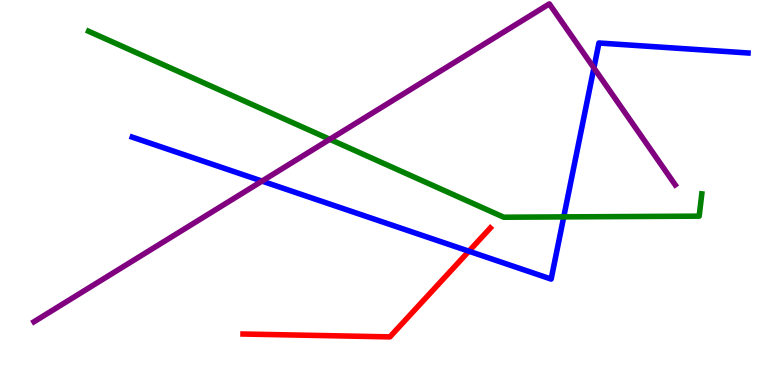[{'lines': ['blue', 'red'], 'intersections': [{'x': 6.05, 'y': 3.48}]}, {'lines': ['green', 'red'], 'intersections': []}, {'lines': ['purple', 'red'], 'intersections': []}, {'lines': ['blue', 'green'], 'intersections': [{'x': 7.27, 'y': 4.37}]}, {'lines': ['blue', 'purple'], 'intersections': [{'x': 3.38, 'y': 5.3}, {'x': 7.66, 'y': 8.23}]}, {'lines': ['green', 'purple'], 'intersections': [{'x': 4.26, 'y': 6.38}]}]